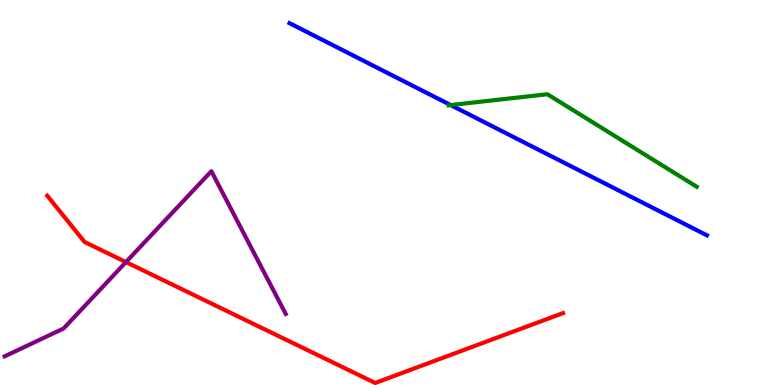[{'lines': ['blue', 'red'], 'intersections': []}, {'lines': ['green', 'red'], 'intersections': []}, {'lines': ['purple', 'red'], 'intersections': [{'x': 1.63, 'y': 3.19}]}, {'lines': ['blue', 'green'], 'intersections': [{'x': 5.81, 'y': 7.27}]}, {'lines': ['blue', 'purple'], 'intersections': []}, {'lines': ['green', 'purple'], 'intersections': []}]